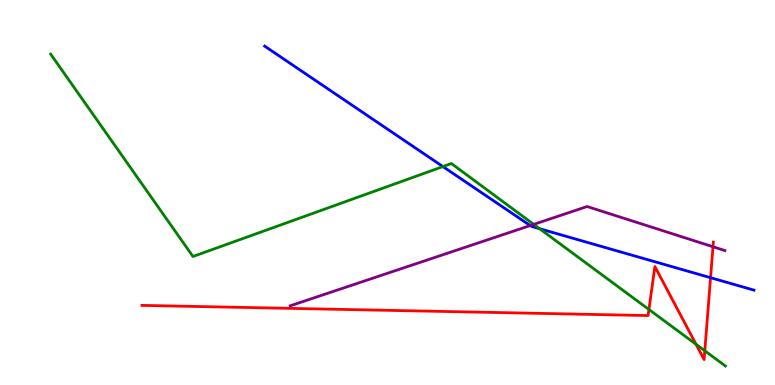[{'lines': ['blue', 'red'], 'intersections': [{'x': 9.17, 'y': 2.79}]}, {'lines': ['green', 'red'], 'intersections': [{'x': 8.37, 'y': 1.96}, {'x': 8.98, 'y': 1.06}, {'x': 9.09, 'y': 0.889}]}, {'lines': ['purple', 'red'], 'intersections': [{'x': 9.2, 'y': 3.59}]}, {'lines': ['blue', 'green'], 'intersections': [{'x': 5.72, 'y': 5.67}, {'x': 6.96, 'y': 4.06}]}, {'lines': ['blue', 'purple'], 'intersections': [{'x': 6.84, 'y': 4.14}]}, {'lines': ['green', 'purple'], 'intersections': [{'x': 6.89, 'y': 4.17}]}]